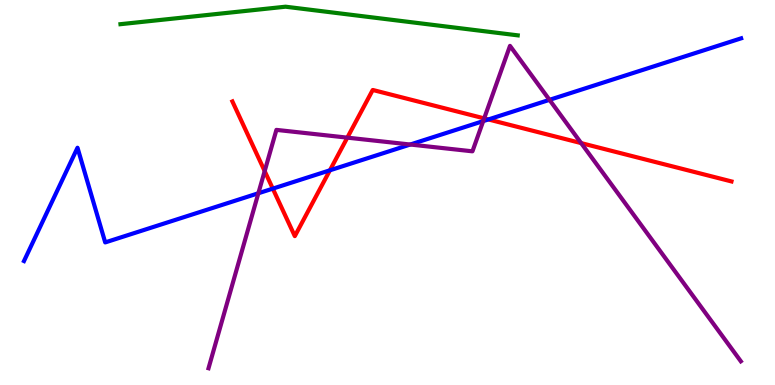[{'lines': ['blue', 'red'], 'intersections': [{'x': 3.52, 'y': 5.1}, {'x': 4.26, 'y': 5.58}, {'x': 6.3, 'y': 6.9}]}, {'lines': ['green', 'red'], 'intersections': []}, {'lines': ['purple', 'red'], 'intersections': [{'x': 3.42, 'y': 5.56}, {'x': 4.48, 'y': 6.42}, {'x': 6.25, 'y': 6.93}, {'x': 7.5, 'y': 6.28}]}, {'lines': ['blue', 'green'], 'intersections': []}, {'lines': ['blue', 'purple'], 'intersections': [{'x': 3.33, 'y': 4.98}, {'x': 5.29, 'y': 6.25}, {'x': 6.23, 'y': 6.85}, {'x': 7.09, 'y': 7.41}]}, {'lines': ['green', 'purple'], 'intersections': []}]